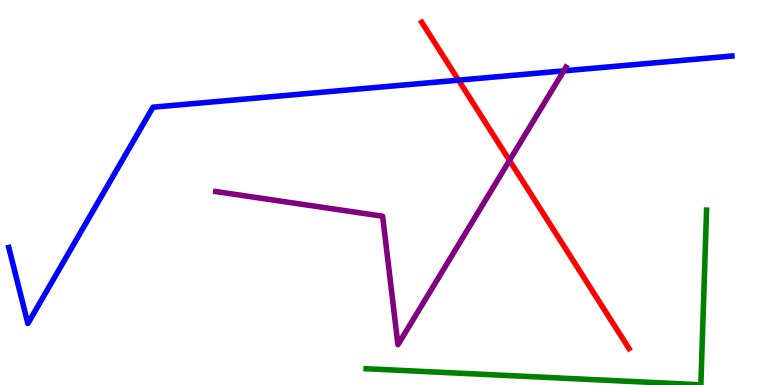[{'lines': ['blue', 'red'], 'intersections': [{'x': 5.92, 'y': 7.92}]}, {'lines': ['green', 'red'], 'intersections': []}, {'lines': ['purple', 'red'], 'intersections': [{'x': 6.57, 'y': 5.83}]}, {'lines': ['blue', 'green'], 'intersections': []}, {'lines': ['blue', 'purple'], 'intersections': [{'x': 7.27, 'y': 8.16}]}, {'lines': ['green', 'purple'], 'intersections': []}]